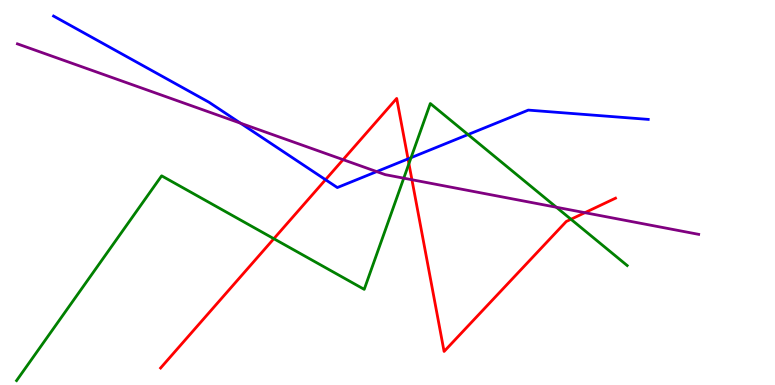[{'lines': ['blue', 'red'], 'intersections': [{'x': 4.2, 'y': 5.33}, {'x': 5.26, 'y': 5.87}]}, {'lines': ['green', 'red'], 'intersections': [{'x': 3.53, 'y': 3.8}, {'x': 5.28, 'y': 5.75}, {'x': 7.37, 'y': 4.3}]}, {'lines': ['purple', 'red'], 'intersections': [{'x': 4.43, 'y': 5.85}, {'x': 5.32, 'y': 5.33}, {'x': 7.55, 'y': 4.48}]}, {'lines': ['blue', 'green'], 'intersections': [{'x': 5.3, 'y': 5.9}, {'x': 6.04, 'y': 6.5}]}, {'lines': ['blue', 'purple'], 'intersections': [{'x': 3.1, 'y': 6.8}, {'x': 4.86, 'y': 5.54}]}, {'lines': ['green', 'purple'], 'intersections': [{'x': 5.21, 'y': 5.37}, {'x': 7.18, 'y': 4.62}]}]